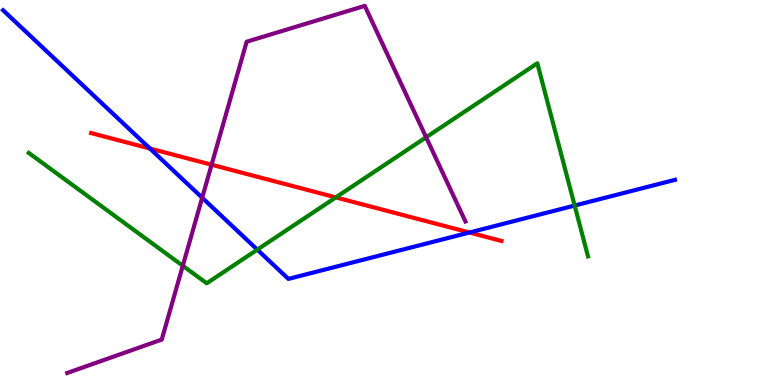[{'lines': ['blue', 'red'], 'intersections': [{'x': 1.93, 'y': 6.14}, {'x': 6.06, 'y': 3.96}]}, {'lines': ['green', 'red'], 'intersections': [{'x': 4.33, 'y': 4.87}]}, {'lines': ['purple', 'red'], 'intersections': [{'x': 2.73, 'y': 5.72}]}, {'lines': ['blue', 'green'], 'intersections': [{'x': 3.32, 'y': 3.52}, {'x': 7.41, 'y': 4.66}]}, {'lines': ['blue', 'purple'], 'intersections': [{'x': 2.61, 'y': 4.86}]}, {'lines': ['green', 'purple'], 'intersections': [{'x': 2.36, 'y': 3.1}, {'x': 5.5, 'y': 6.43}]}]